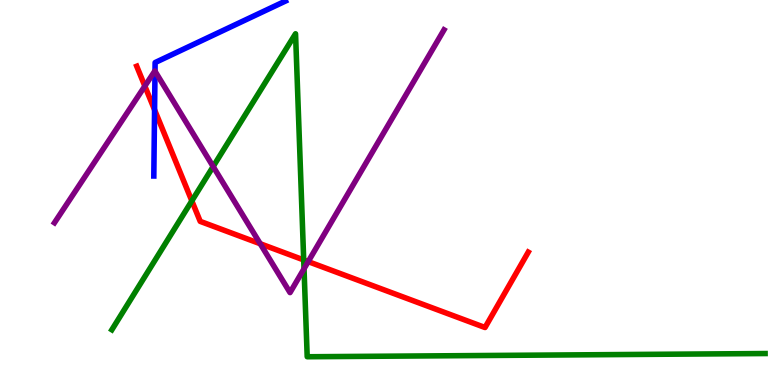[{'lines': ['blue', 'red'], 'intersections': [{'x': 1.99, 'y': 7.15}]}, {'lines': ['green', 'red'], 'intersections': [{'x': 2.48, 'y': 4.78}, {'x': 3.92, 'y': 3.25}]}, {'lines': ['purple', 'red'], 'intersections': [{'x': 1.87, 'y': 7.76}, {'x': 3.36, 'y': 3.67}, {'x': 3.98, 'y': 3.2}]}, {'lines': ['blue', 'green'], 'intersections': []}, {'lines': ['blue', 'purple'], 'intersections': [{'x': 2.0, 'y': 8.15}]}, {'lines': ['green', 'purple'], 'intersections': [{'x': 2.75, 'y': 5.67}, {'x': 3.92, 'y': 3.02}]}]